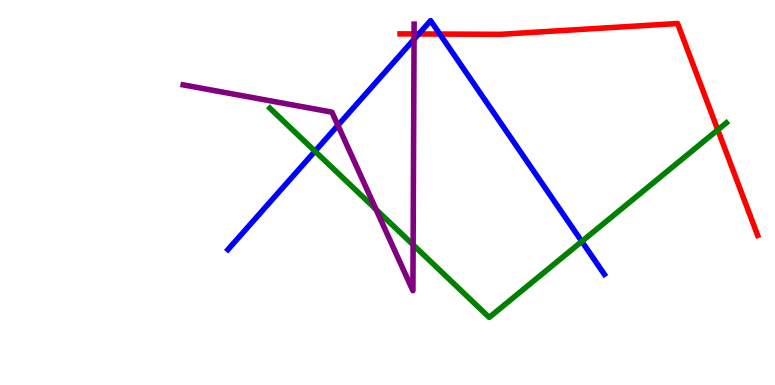[{'lines': ['blue', 'red'], 'intersections': [{'x': 5.4, 'y': 9.12}, {'x': 5.67, 'y': 9.12}]}, {'lines': ['green', 'red'], 'intersections': [{'x': 9.26, 'y': 6.63}]}, {'lines': ['purple', 'red'], 'intersections': [{'x': 5.34, 'y': 9.12}]}, {'lines': ['blue', 'green'], 'intersections': [{'x': 4.06, 'y': 6.07}, {'x': 7.51, 'y': 3.73}]}, {'lines': ['blue', 'purple'], 'intersections': [{'x': 4.36, 'y': 6.74}, {'x': 5.34, 'y': 8.98}]}, {'lines': ['green', 'purple'], 'intersections': [{'x': 4.85, 'y': 4.56}, {'x': 5.33, 'y': 3.64}]}]